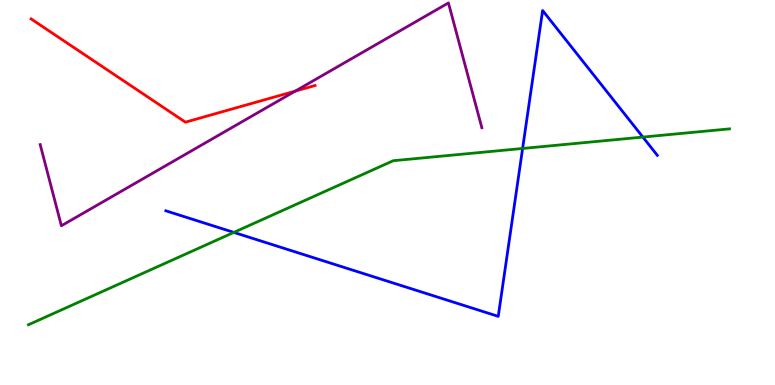[{'lines': ['blue', 'red'], 'intersections': []}, {'lines': ['green', 'red'], 'intersections': []}, {'lines': ['purple', 'red'], 'intersections': [{'x': 3.81, 'y': 7.63}]}, {'lines': ['blue', 'green'], 'intersections': [{'x': 3.02, 'y': 3.96}, {'x': 6.74, 'y': 6.14}, {'x': 8.3, 'y': 6.44}]}, {'lines': ['blue', 'purple'], 'intersections': []}, {'lines': ['green', 'purple'], 'intersections': []}]